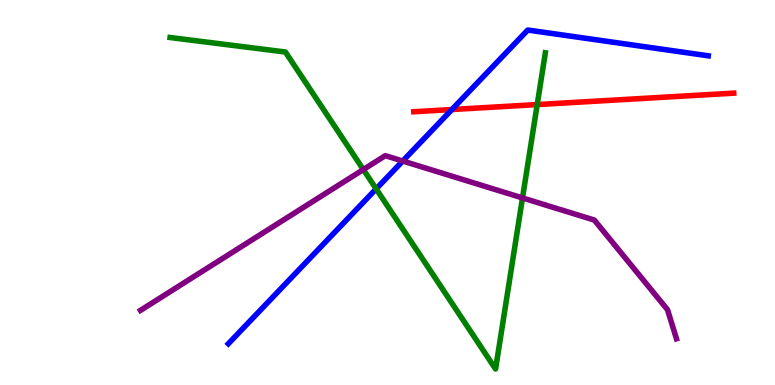[{'lines': ['blue', 'red'], 'intersections': [{'x': 5.83, 'y': 7.16}]}, {'lines': ['green', 'red'], 'intersections': [{'x': 6.93, 'y': 7.28}]}, {'lines': ['purple', 'red'], 'intersections': []}, {'lines': ['blue', 'green'], 'intersections': [{'x': 4.85, 'y': 5.09}]}, {'lines': ['blue', 'purple'], 'intersections': [{'x': 5.2, 'y': 5.82}]}, {'lines': ['green', 'purple'], 'intersections': [{'x': 4.69, 'y': 5.6}, {'x': 6.74, 'y': 4.86}]}]